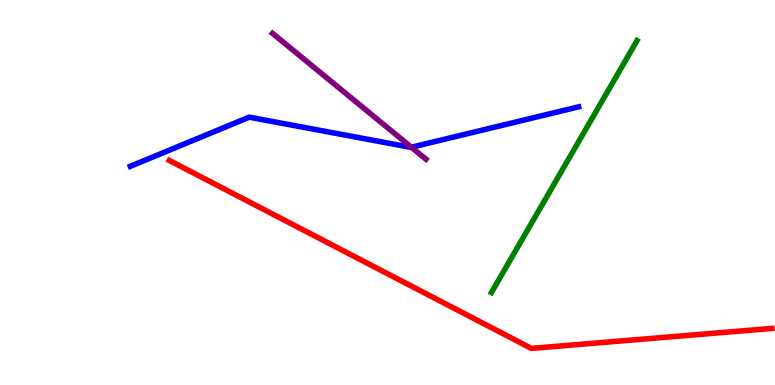[{'lines': ['blue', 'red'], 'intersections': []}, {'lines': ['green', 'red'], 'intersections': []}, {'lines': ['purple', 'red'], 'intersections': []}, {'lines': ['blue', 'green'], 'intersections': []}, {'lines': ['blue', 'purple'], 'intersections': [{'x': 5.31, 'y': 6.18}]}, {'lines': ['green', 'purple'], 'intersections': []}]